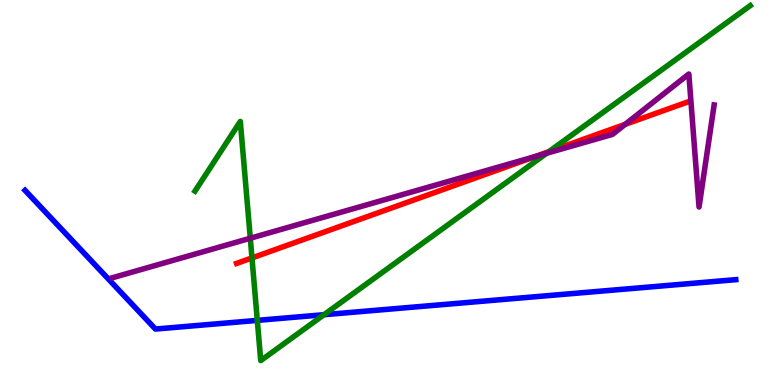[{'lines': ['blue', 'red'], 'intersections': []}, {'lines': ['green', 'red'], 'intersections': [{'x': 3.25, 'y': 3.3}, {'x': 7.08, 'y': 6.06}]}, {'lines': ['purple', 'red'], 'intersections': [{'x': 6.91, 'y': 5.93}, {'x': 8.07, 'y': 6.77}]}, {'lines': ['blue', 'green'], 'intersections': [{'x': 3.32, 'y': 1.68}, {'x': 4.18, 'y': 1.83}]}, {'lines': ['blue', 'purple'], 'intersections': []}, {'lines': ['green', 'purple'], 'intersections': [{'x': 3.23, 'y': 3.81}, {'x': 7.05, 'y': 6.02}]}]